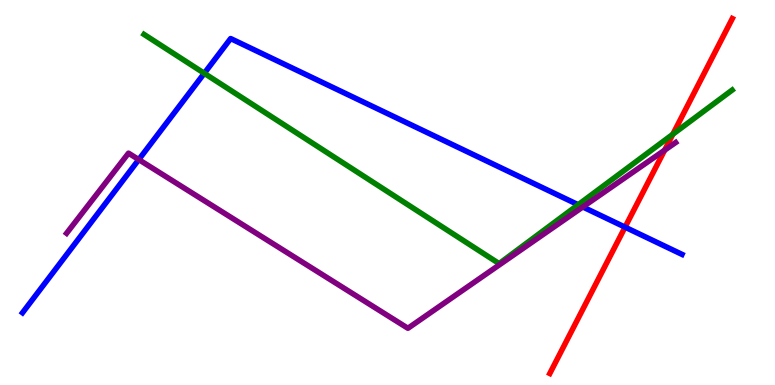[{'lines': ['blue', 'red'], 'intersections': [{'x': 8.07, 'y': 4.1}]}, {'lines': ['green', 'red'], 'intersections': [{'x': 8.68, 'y': 6.51}]}, {'lines': ['purple', 'red'], 'intersections': [{'x': 8.58, 'y': 6.1}]}, {'lines': ['blue', 'green'], 'intersections': [{'x': 2.64, 'y': 8.1}, {'x': 7.46, 'y': 4.68}]}, {'lines': ['blue', 'purple'], 'intersections': [{'x': 1.79, 'y': 5.85}, {'x': 7.52, 'y': 4.62}]}, {'lines': ['green', 'purple'], 'intersections': []}]